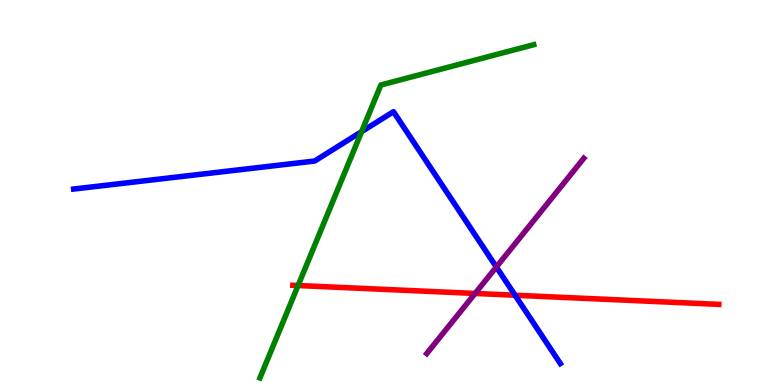[{'lines': ['blue', 'red'], 'intersections': [{'x': 6.65, 'y': 2.33}]}, {'lines': ['green', 'red'], 'intersections': [{'x': 3.85, 'y': 2.58}]}, {'lines': ['purple', 'red'], 'intersections': [{'x': 6.13, 'y': 2.38}]}, {'lines': ['blue', 'green'], 'intersections': [{'x': 4.67, 'y': 6.58}]}, {'lines': ['blue', 'purple'], 'intersections': [{'x': 6.4, 'y': 3.07}]}, {'lines': ['green', 'purple'], 'intersections': []}]